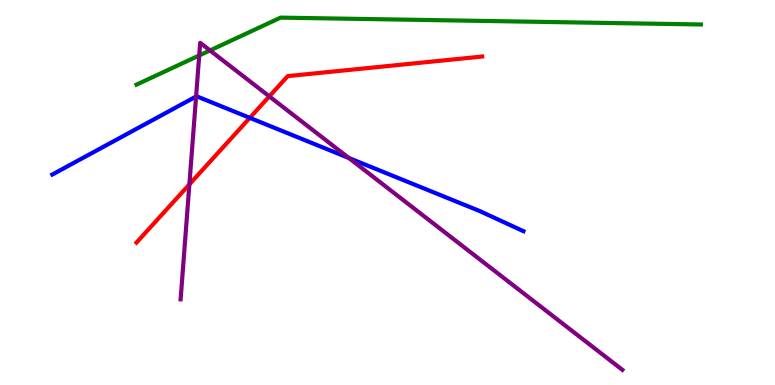[{'lines': ['blue', 'red'], 'intersections': [{'x': 3.22, 'y': 6.94}]}, {'lines': ['green', 'red'], 'intersections': []}, {'lines': ['purple', 'red'], 'intersections': [{'x': 2.44, 'y': 5.21}, {'x': 3.48, 'y': 7.5}]}, {'lines': ['blue', 'green'], 'intersections': []}, {'lines': ['blue', 'purple'], 'intersections': [{'x': 2.53, 'y': 7.49}, {'x': 4.5, 'y': 5.9}]}, {'lines': ['green', 'purple'], 'intersections': [{'x': 2.57, 'y': 8.56}, {'x': 2.71, 'y': 8.69}]}]